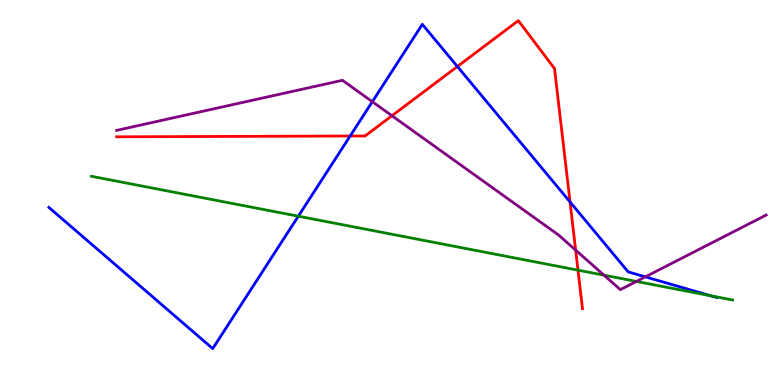[{'lines': ['blue', 'red'], 'intersections': [{'x': 4.52, 'y': 6.47}, {'x': 5.9, 'y': 8.27}, {'x': 7.36, 'y': 4.75}]}, {'lines': ['green', 'red'], 'intersections': [{'x': 7.46, 'y': 2.98}]}, {'lines': ['purple', 'red'], 'intersections': [{'x': 5.06, 'y': 6.99}, {'x': 7.43, 'y': 3.5}]}, {'lines': ['blue', 'green'], 'intersections': [{'x': 3.85, 'y': 4.38}, {'x': 9.17, 'y': 2.32}]}, {'lines': ['blue', 'purple'], 'intersections': [{'x': 4.8, 'y': 7.36}, {'x': 8.33, 'y': 2.81}]}, {'lines': ['green', 'purple'], 'intersections': [{'x': 7.79, 'y': 2.85}, {'x': 8.21, 'y': 2.69}]}]